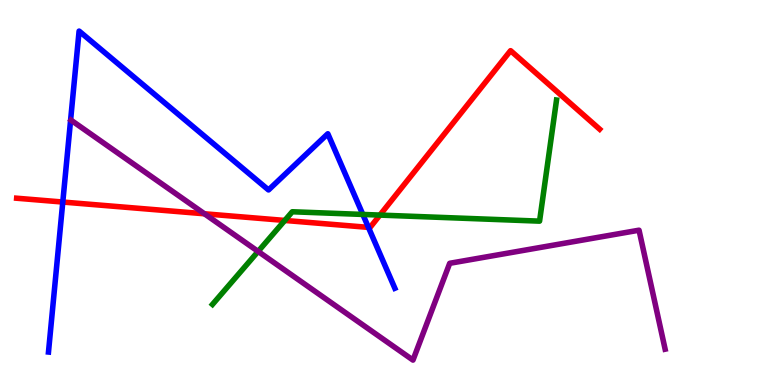[{'lines': ['blue', 'red'], 'intersections': [{'x': 0.81, 'y': 4.75}, {'x': 4.75, 'y': 4.09}]}, {'lines': ['green', 'red'], 'intersections': [{'x': 3.67, 'y': 4.27}, {'x': 4.9, 'y': 4.41}]}, {'lines': ['purple', 'red'], 'intersections': [{'x': 2.64, 'y': 4.45}]}, {'lines': ['blue', 'green'], 'intersections': [{'x': 4.68, 'y': 4.43}]}, {'lines': ['blue', 'purple'], 'intersections': []}, {'lines': ['green', 'purple'], 'intersections': [{'x': 3.33, 'y': 3.47}]}]